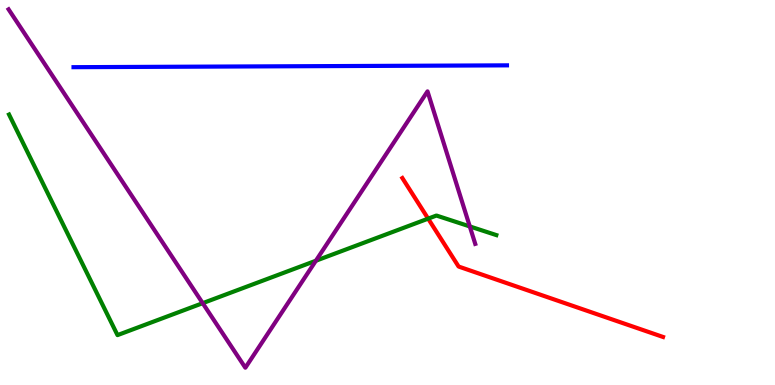[{'lines': ['blue', 'red'], 'intersections': []}, {'lines': ['green', 'red'], 'intersections': [{'x': 5.52, 'y': 4.32}]}, {'lines': ['purple', 'red'], 'intersections': []}, {'lines': ['blue', 'green'], 'intersections': []}, {'lines': ['blue', 'purple'], 'intersections': []}, {'lines': ['green', 'purple'], 'intersections': [{'x': 2.62, 'y': 2.13}, {'x': 4.08, 'y': 3.23}, {'x': 6.06, 'y': 4.12}]}]